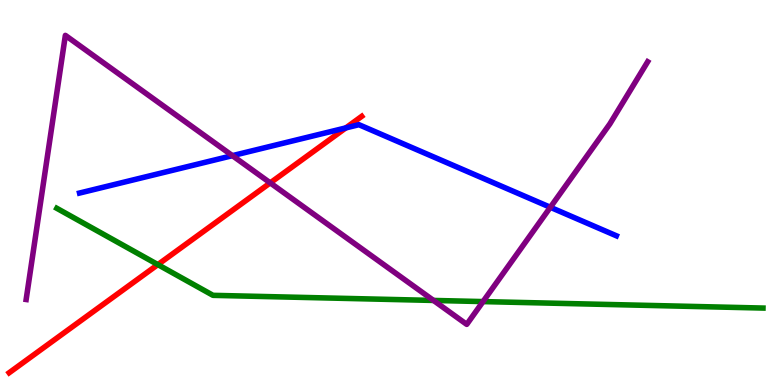[{'lines': ['blue', 'red'], 'intersections': [{'x': 4.46, 'y': 6.68}]}, {'lines': ['green', 'red'], 'intersections': [{'x': 2.04, 'y': 3.13}]}, {'lines': ['purple', 'red'], 'intersections': [{'x': 3.49, 'y': 5.25}]}, {'lines': ['blue', 'green'], 'intersections': []}, {'lines': ['blue', 'purple'], 'intersections': [{'x': 3.0, 'y': 5.96}, {'x': 7.1, 'y': 4.62}]}, {'lines': ['green', 'purple'], 'intersections': [{'x': 5.59, 'y': 2.2}, {'x': 6.23, 'y': 2.17}]}]